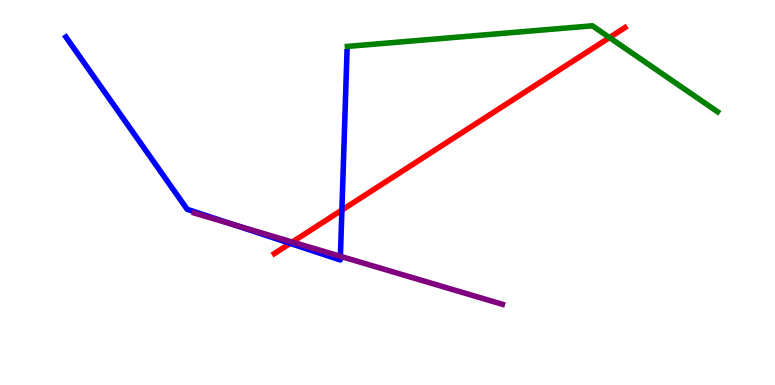[{'lines': ['blue', 'red'], 'intersections': [{'x': 3.74, 'y': 3.68}, {'x': 4.41, 'y': 4.54}]}, {'lines': ['green', 'red'], 'intersections': [{'x': 7.86, 'y': 9.02}]}, {'lines': ['purple', 'red'], 'intersections': [{'x': 3.77, 'y': 3.71}]}, {'lines': ['blue', 'green'], 'intersections': []}, {'lines': ['blue', 'purple'], 'intersections': [{'x': 3.02, 'y': 4.16}, {'x': 4.39, 'y': 3.34}]}, {'lines': ['green', 'purple'], 'intersections': []}]